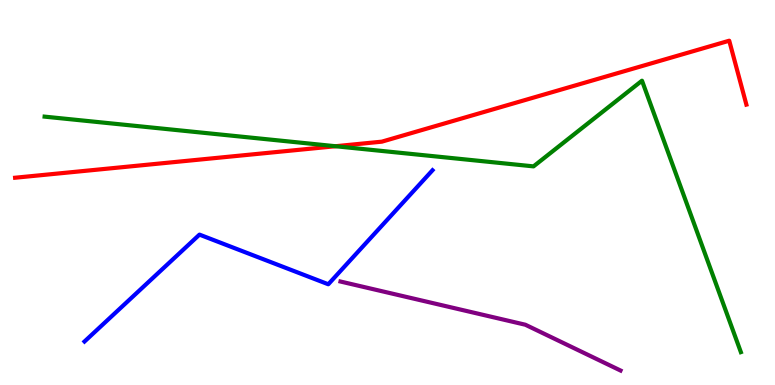[{'lines': ['blue', 'red'], 'intersections': []}, {'lines': ['green', 'red'], 'intersections': [{'x': 4.33, 'y': 6.2}]}, {'lines': ['purple', 'red'], 'intersections': []}, {'lines': ['blue', 'green'], 'intersections': []}, {'lines': ['blue', 'purple'], 'intersections': []}, {'lines': ['green', 'purple'], 'intersections': []}]